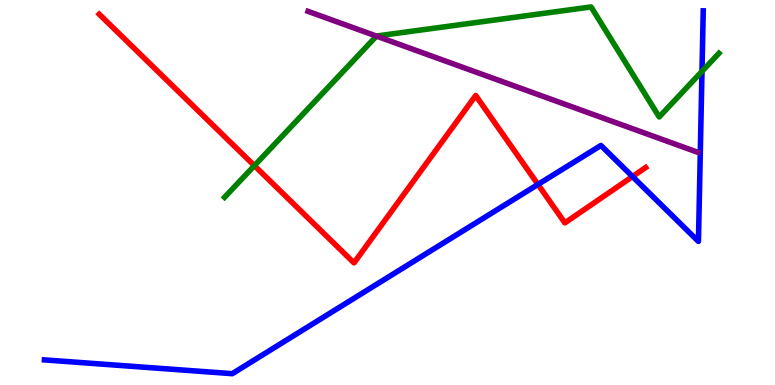[{'lines': ['blue', 'red'], 'intersections': [{'x': 6.94, 'y': 5.21}, {'x': 8.16, 'y': 5.41}]}, {'lines': ['green', 'red'], 'intersections': [{'x': 3.28, 'y': 5.7}]}, {'lines': ['purple', 'red'], 'intersections': []}, {'lines': ['blue', 'green'], 'intersections': [{'x': 9.06, 'y': 8.15}]}, {'lines': ['blue', 'purple'], 'intersections': []}, {'lines': ['green', 'purple'], 'intersections': [{'x': 4.86, 'y': 9.06}]}]